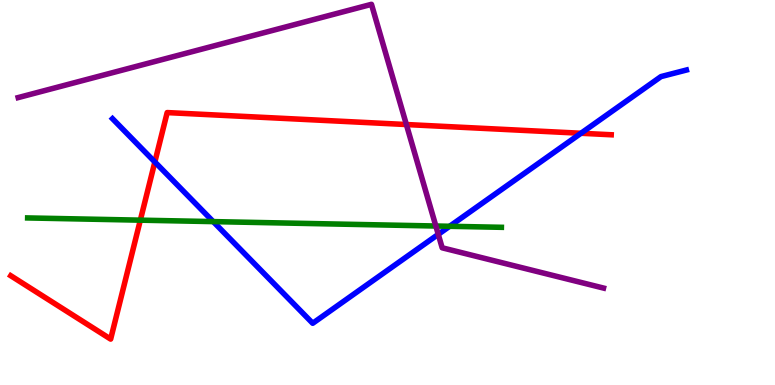[{'lines': ['blue', 'red'], 'intersections': [{'x': 2.0, 'y': 5.79}, {'x': 7.5, 'y': 6.54}]}, {'lines': ['green', 'red'], 'intersections': [{'x': 1.81, 'y': 4.28}]}, {'lines': ['purple', 'red'], 'intersections': [{'x': 5.24, 'y': 6.77}]}, {'lines': ['blue', 'green'], 'intersections': [{'x': 2.75, 'y': 4.24}, {'x': 5.8, 'y': 4.12}]}, {'lines': ['blue', 'purple'], 'intersections': [{'x': 5.65, 'y': 3.91}]}, {'lines': ['green', 'purple'], 'intersections': [{'x': 5.62, 'y': 4.13}]}]